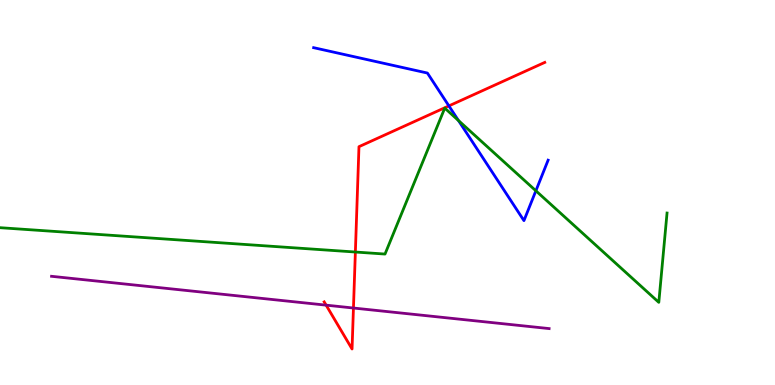[{'lines': ['blue', 'red'], 'intersections': [{'x': 5.79, 'y': 7.25}]}, {'lines': ['green', 'red'], 'intersections': [{'x': 4.59, 'y': 3.45}]}, {'lines': ['purple', 'red'], 'intersections': [{'x': 4.21, 'y': 2.07}, {'x': 4.56, 'y': 2.0}]}, {'lines': ['blue', 'green'], 'intersections': [{'x': 5.92, 'y': 6.87}, {'x': 6.91, 'y': 5.04}]}, {'lines': ['blue', 'purple'], 'intersections': []}, {'lines': ['green', 'purple'], 'intersections': []}]